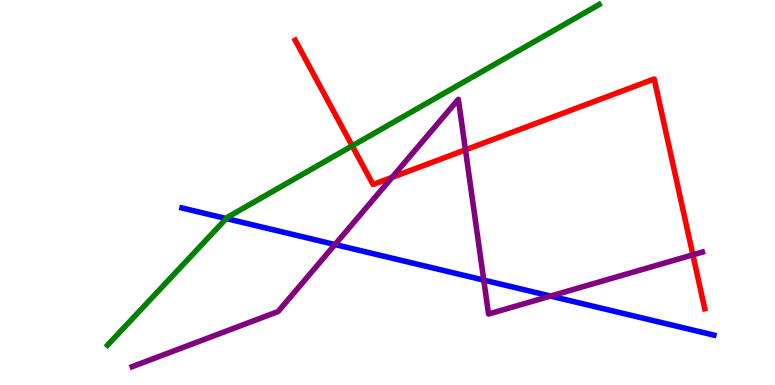[{'lines': ['blue', 'red'], 'intersections': []}, {'lines': ['green', 'red'], 'intersections': [{'x': 4.54, 'y': 6.21}]}, {'lines': ['purple', 'red'], 'intersections': [{'x': 5.06, 'y': 5.39}, {'x': 6.01, 'y': 6.11}, {'x': 8.94, 'y': 3.38}]}, {'lines': ['blue', 'green'], 'intersections': [{'x': 2.92, 'y': 4.32}]}, {'lines': ['blue', 'purple'], 'intersections': [{'x': 4.32, 'y': 3.65}, {'x': 6.24, 'y': 2.72}, {'x': 7.1, 'y': 2.31}]}, {'lines': ['green', 'purple'], 'intersections': []}]